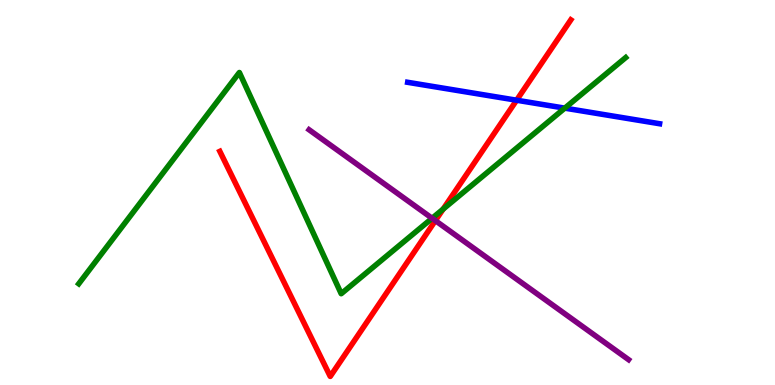[{'lines': ['blue', 'red'], 'intersections': [{'x': 6.67, 'y': 7.4}]}, {'lines': ['green', 'red'], 'intersections': [{'x': 5.72, 'y': 4.57}]}, {'lines': ['purple', 'red'], 'intersections': [{'x': 5.62, 'y': 4.27}]}, {'lines': ['blue', 'green'], 'intersections': [{'x': 7.29, 'y': 7.19}]}, {'lines': ['blue', 'purple'], 'intersections': []}, {'lines': ['green', 'purple'], 'intersections': [{'x': 5.58, 'y': 4.33}]}]